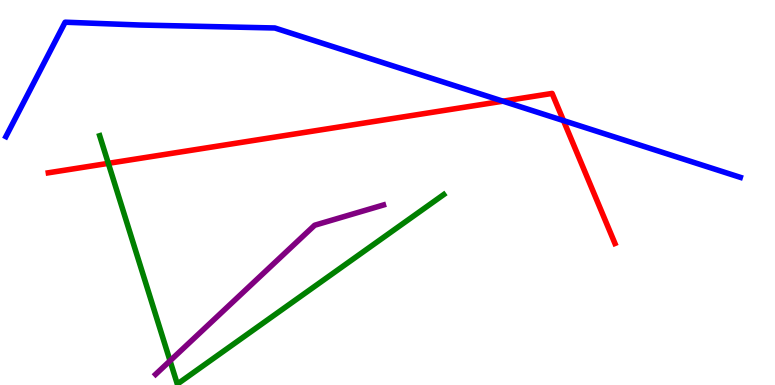[{'lines': ['blue', 'red'], 'intersections': [{'x': 6.49, 'y': 7.37}, {'x': 7.27, 'y': 6.87}]}, {'lines': ['green', 'red'], 'intersections': [{'x': 1.4, 'y': 5.76}]}, {'lines': ['purple', 'red'], 'intersections': []}, {'lines': ['blue', 'green'], 'intersections': []}, {'lines': ['blue', 'purple'], 'intersections': []}, {'lines': ['green', 'purple'], 'intersections': [{'x': 2.19, 'y': 0.628}]}]